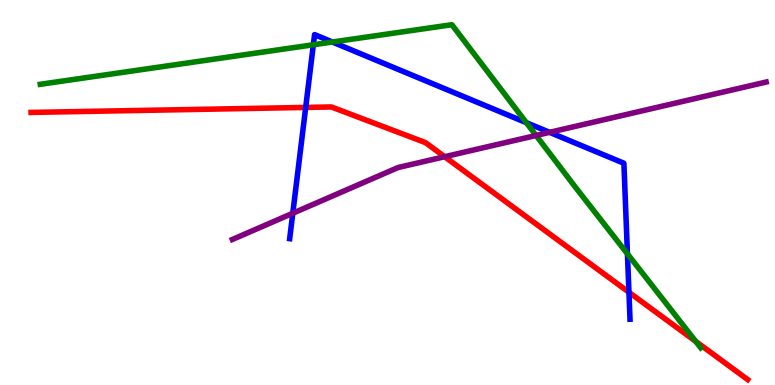[{'lines': ['blue', 'red'], 'intersections': [{'x': 3.94, 'y': 7.21}, {'x': 8.12, 'y': 2.41}]}, {'lines': ['green', 'red'], 'intersections': [{'x': 8.98, 'y': 1.13}]}, {'lines': ['purple', 'red'], 'intersections': [{'x': 5.74, 'y': 5.93}]}, {'lines': ['blue', 'green'], 'intersections': [{'x': 4.04, 'y': 8.84}, {'x': 4.29, 'y': 8.91}, {'x': 6.79, 'y': 6.81}, {'x': 8.1, 'y': 3.41}]}, {'lines': ['blue', 'purple'], 'intersections': [{'x': 3.78, 'y': 4.46}, {'x': 7.09, 'y': 6.56}]}, {'lines': ['green', 'purple'], 'intersections': [{'x': 6.92, 'y': 6.48}]}]